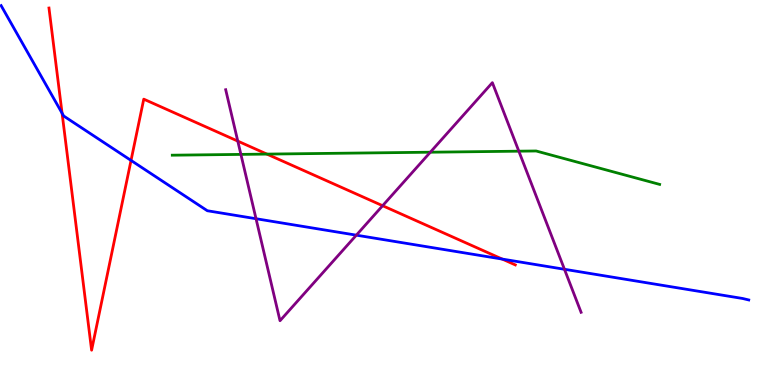[{'lines': ['blue', 'red'], 'intersections': [{'x': 0.801, 'y': 7.06}, {'x': 1.69, 'y': 5.83}, {'x': 6.48, 'y': 3.27}]}, {'lines': ['green', 'red'], 'intersections': [{'x': 3.44, 'y': 6.0}]}, {'lines': ['purple', 'red'], 'intersections': [{'x': 3.07, 'y': 6.34}, {'x': 4.94, 'y': 4.66}]}, {'lines': ['blue', 'green'], 'intersections': []}, {'lines': ['blue', 'purple'], 'intersections': [{'x': 3.3, 'y': 4.32}, {'x': 4.6, 'y': 3.89}, {'x': 7.28, 'y': 3.01}]}, {'lines': ['green', 'purple'], 'intersections': [{'x': 3.11, 'y': 5.99}, {'x': 5.55, 'y': 6.05}, {'x': 6.69, 'y': 6.07}]}]